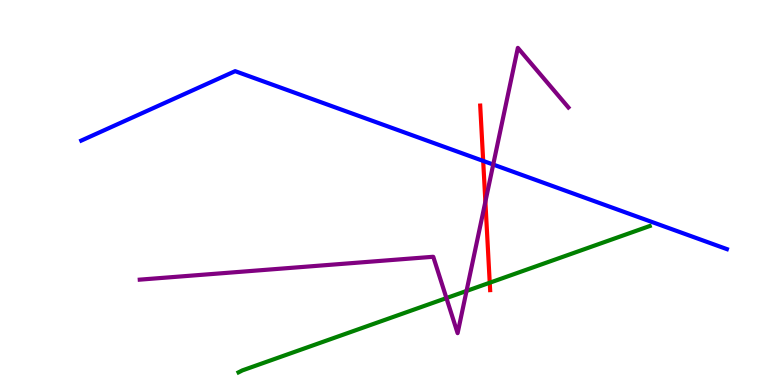[{'lines': ['blue', 'red'], 'intersections': [{'x': 6.23, 'y': 5.82}]}, {'lines': ['green', 'red'], 'intersections': [{'x': 6.32, 'y': 2.66}]}, {'lines': ['purple', 'red'], 'intersections': [{'x': 6.26, 'y': 4.76}]}, {'lines': ['blue', 'green'], 'intersections': []}, {'lines': ['blue', 'purple'], 'intersections': [{'x': 6.36, 'y': 5.73}]}, {'lines': ['green', 'purple'], 'intersections': [{'x': 5.76, 'y': 2.26}, {'x': 6.02, 'y': 2.44}]}]